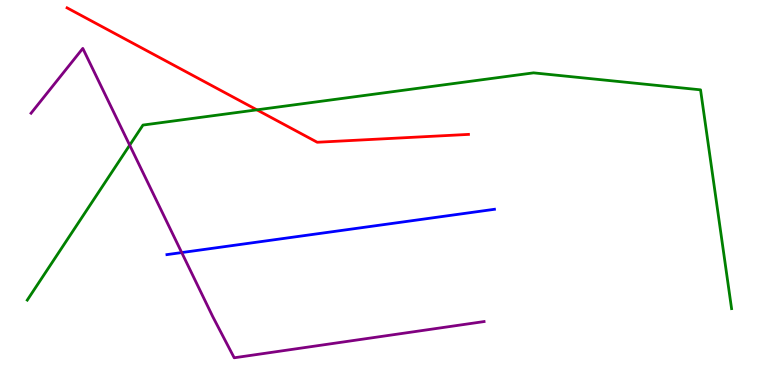[{'lines': ['blue', 'red'], 'intersections': []}, {'lines': ['green', 'red'], 'intersections': [{'x': 3.31, 'y': 7.15}]}, {'lines': ['purple', 'red'], 'intersections': []}, {'lines': ['blue', 'green'], 'intersections': []}, {'lines': ['blue', 'purple'], 'intersections': [{'x': 2.34, 'y': 3.44}]}, {'lines': ['green', 'purple'], 'intersections': [{'x': 1.67, 'y': 6.23}]}]